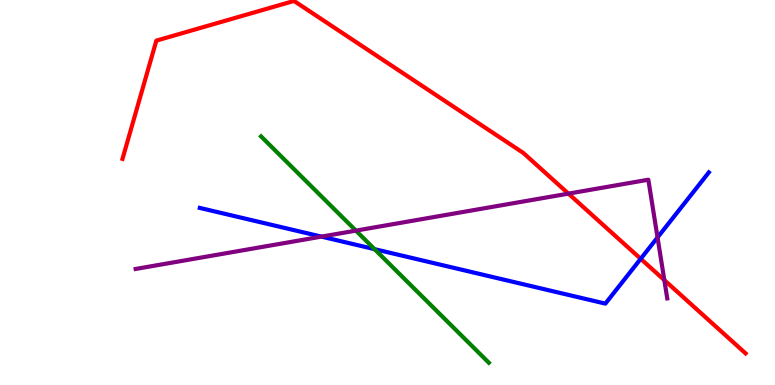[{'lines': ['blue', 'red'], 'intersections': [{'x': 8.27, 'y': 3.28}]}, {'lines': ['green', 'red'], 'intersections': []}, {'lines': ['purple', 'red'], 'intersections': [{'x': 7.33, 'y': 4.97}, {'x': 8.57, 'y': 2.72}]}, {'lines': ['blue', 'green'], 'intersections': [{'x': 4.83, 'y': 3.53}]}, {'lines': ['blue', 'purple'], 'intersections': [{'x': 4.15, 'y': 3.85}, {'x': 8.48, 'y': 3.83}]}, {'lines': ['green', 'purple'], 'intersections': [{'x': 4.59, 'y': 4.01}]}]